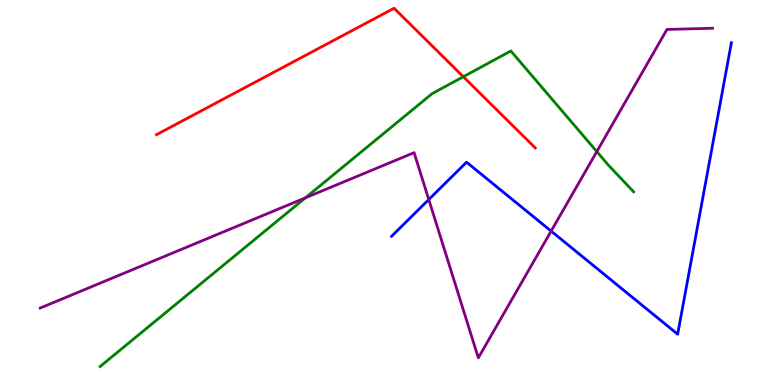[{'lines': ['blue', 'red'], 'intersections': []}, {'lines': ['green', 'red'], 'intersections': [{'x': 5.98, 'y': 8.01}]}, {'lines': ['purple', 'red'], 'intersections': []}, {'lines': ['blue', 'green'], 'intersections': []}, {'lines': ['blue', 'purple'], 'intersections': [{'x': 5.53, 'y': 4.82}, {'x': 7.11, 'y': 4.0}]}, {'lines': ['green', 'purple'], 'intersections': [{'x': 3.94, 'y': 4.86}, {'x': 7.7, 'y': 6.06}]}]